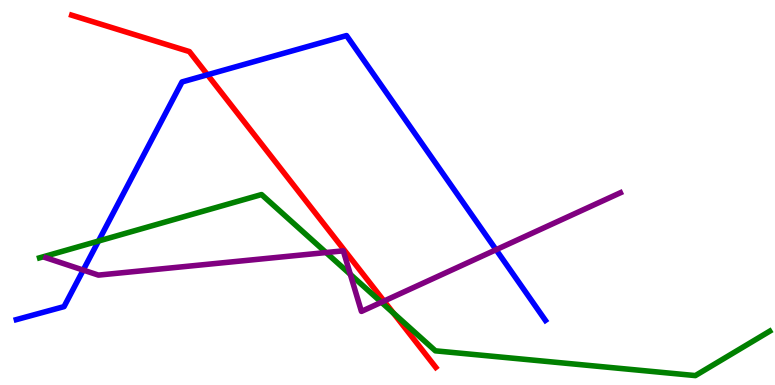[{'lines': ['blue', 'red'], 'intersections': [{'x': 2.68, 'y': 8.06}]}, {'lines': ['green', 'red'], 'intersections': [{'x': 5.08, 'y': 1.87}]}, {'lines': ['purple', 'red'], 'intersections': [{'x': 4.96, 'y': 2.18}]}, {'lines': ['blue', 'green'], 'intersections': [{'x': 1.27, 'y': 3.74}]}, {'lines': ['blue', 'purple'], 'intersections': [{'x': 1.07, 'y': 2.98}, {'x': 6.4, 'y': 3.51}]}, {'lines': ['green', 'purple'], 'intersections': [{'x': 4.21, 'y': 3.44}, {'x': 4.52, 'y': 2.87}, {'x': 4.92, 'y': 2.15}]}]